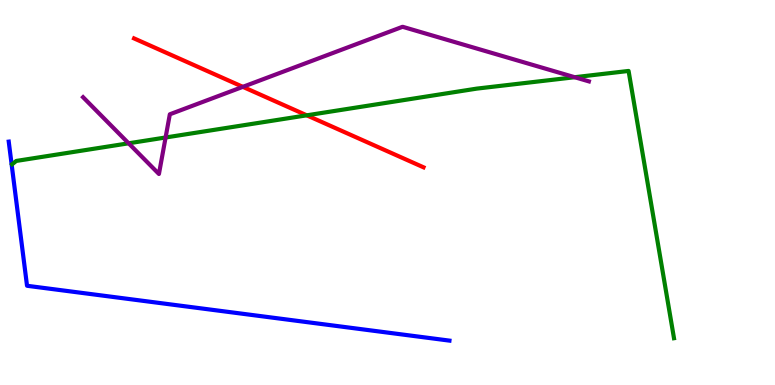[{'lines': ['blue', 'red'], 'intersections': []}, {'lines': ['green', 'red'], 'intersections': [{'x': 3.96, 'y': 7.0}]}, {'lines': ['purple', 'red'], 'intersections': [{'x': 3.13, 'y': 7.74}]}, {'lines': ['blue', 'green'], 'intersections': []}, {'lines': ['blue', 'purple'], 'intersections': []}, {'lines': ['green', 'purple'], 'intersections': [{'x': 1.66, 'y': 6.28}, {'x': 2.14, 'y': 6.43}, {'x': 7.42, 'y': 7.99}]}]